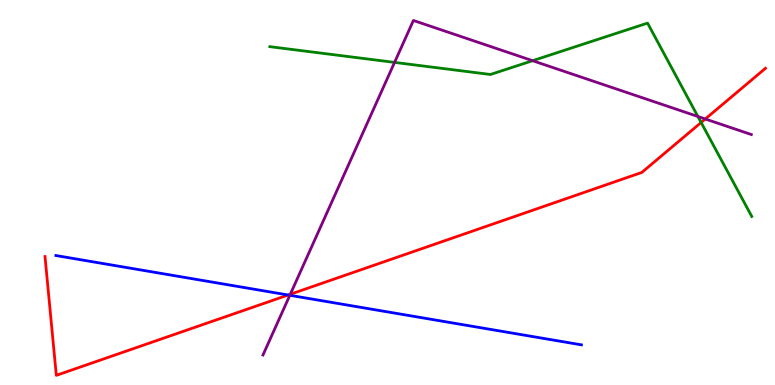[{'lines': ['blue', 'red'], 'intersections': [{'x': 3.72, 'y': 2.34}]}, {'lines': ['green', 'red'], 'intersections': [{'x': 9.05, 'y': 6.82}]}, {'lines': ['purple', 'red'], 'intersections': [{'x': 3.75, 'y': 2.36}, {'x': 9.1, 'y': 6.91}]}, {'lines': ['blue', 'green'], 'intersections': []}, {'lines': ['blue', 'purple'], 'intersections': [{'x': 3.74, 'y': 2.33}]}, {'lines': ['green', 'purple'], 'intersections': [{'x': 5.09, 'y': 8.38}, {'x': 6.87, 'y': 8.42}, {'x': 9.0, 'y': 6.97}]}]